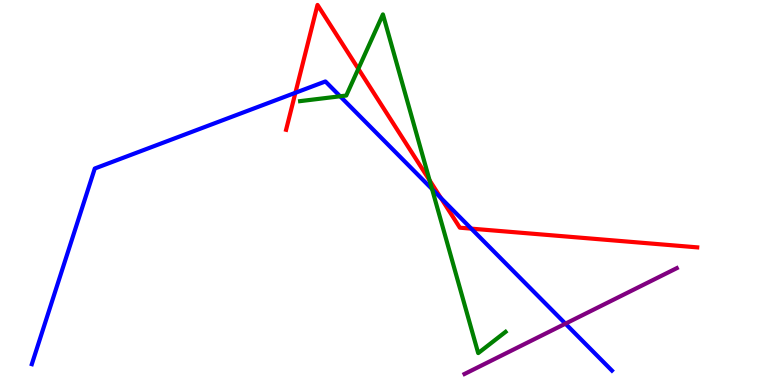[{'lines': ['blue', 'red'], 'intersections': [{'x': 3.81, 'y': 7.59}, {'x': 5.69, 'y': 4.86}, {'x': 6.08, 'y': 4.06}]}, {'lines': ['green', 'red'], 'intersections': [{'x': 4.62, 'y': 8.21}, {'x': 5.54, 'y': 5.32}]}, {'lines': ['purple', 'red'], 'intersections': []}, {'lines': ['blue', 'green'], 'intersections': [{'x': 4.39, 'y': 7.5}, {'x': 5.57, 'y': 5.09}]}, {'lines': ['blue', 'purple'], 'intersections': [{'x': 7.3, 'y': 1.59}]}, {'lines': ['green', 'purple'], 'intersections': []}]